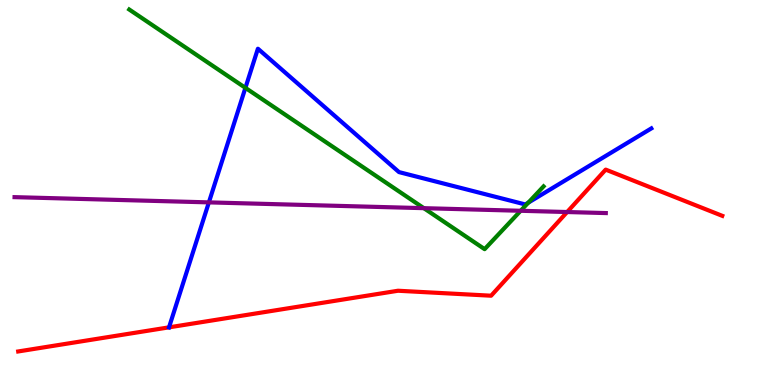[{'lines': ['blue', 'red'], 'intersections': [{'x': 2.18, 'y': 1.5}]}, {'lines': ['green', 'red'], 'intersections': []}, {'lines': ['purple', 'red'], 'intersections': [{'x': 7.32, 'y': 4.49}]}, {'lines': ['blue', 'green'], 'intersections': [{'x': 3.17, 'y': 7.72}, {'x': 6.82, 'y': 4.74}]}, {'lines': ['blue', 'purple'], 'intersections': [{'x': 2.7, 'y': 4.74}]}, {'lines': ['green', 'purple'], 'intersections': [{'x': 5.47, 'y': 4.59}, {'x': 6.72, 'y': 4.53}]}]